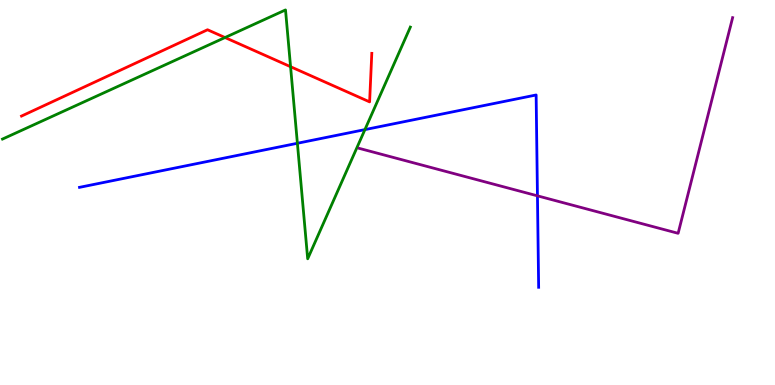[{'lines': ['blue', 'red'], 'intersections': []}, {'lines': ['green', 'red'], 'intersections': [{'x': 2.9, 'y': 9.02}, {'x': 3.75, 'y': 8.27}]}, {'lines': ['purple', 'red'], 'intersections': []}, {'lines': ['blue', 'green'], 'intersections': [{'x': 3.84, 'y': 6.28}, {'x': 4.71, 'y': 6.63}]}, {'lines': ['blue', 'purple'], 'intersections': [{'x': 6.93, 'y': 4.91}]}, {'lines': ['green', 'purple'], 'intersections': []}]